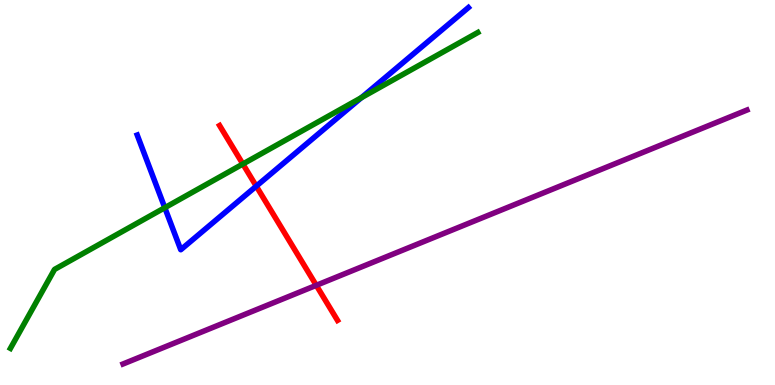[{'lines': ['blue', 'red'], 'intersections': [{'x': 3.31, 'y': 5.16}]}, {'lines': ['green', 'red'], 'intersections': [{'x': 3.13, 'y': 5.74}]}, {'lines': ['purple', 'red'], 'intersections': [{'x': 4.08, 'y': 2.59}]}, {'lines': ['blue', 'green'], 'intersections': [{'x': 2.13, 'y': 4.61}, {'x': 4.66, 'y': 7.46}]}, {'lines': ['blue', 'purple'], 'intersections': []}, {'lines': ['green', 'purple'], 'intersections': []}]